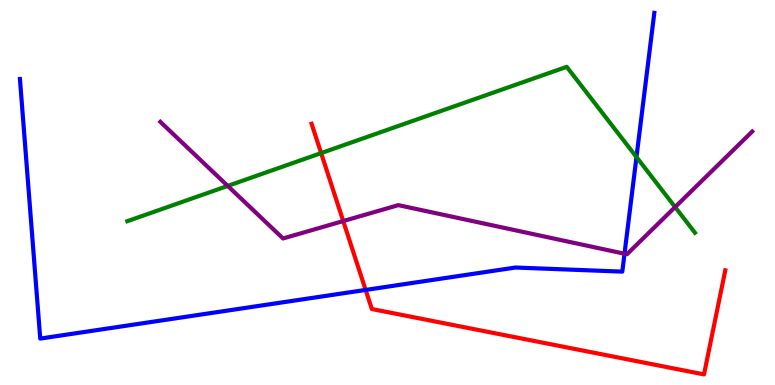[{'lines': ['blue', 'red'], 'intersections': [{'x': 4.72, 'y': 2.47}]}, {'lines': ['green', 'red'], 'intersections': [{'x': 4.14, 'y': 6.02}]}, {'lines': ['purple', 'red'], 'intersections': [{'x': 4.43, 'y': 4.26}]}, {'lines': ['blue', 'green'], 'intersections': [{'x': 8.21, 'y': 5.92}]}, {'lines': ['blue', 'purple'], 'intersections': [{'x': 8.06, 'y': 3.41}]}, {'lines': ['green', 'purple'], 'intersections': [{'x': 2.94, 'y': 5.17}, {'x': 8.71, 'y': 4.62}]}]